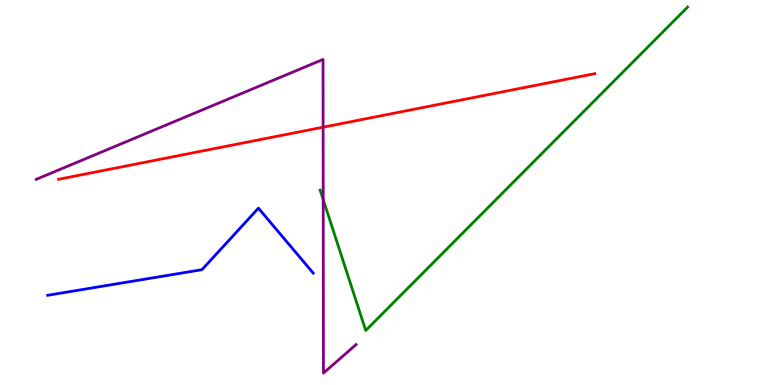[{'lines': ['blue', 'red'], 'intersections': []}, {'lines': ['green', 'red'], 'intersections': []}, {'lines': ['purple', 'red'], 'intersections': [{'x': 4.17, 'y': 6.7}]}, {'lines': ['blue', 'green'], 'intersections': []}, {'lines': ['blue', 'purple'], 'intersections': []}, {'lines': ['green', 'purple'], 'intersections': [{'x': 4.17, 'y': 4.82}]}]